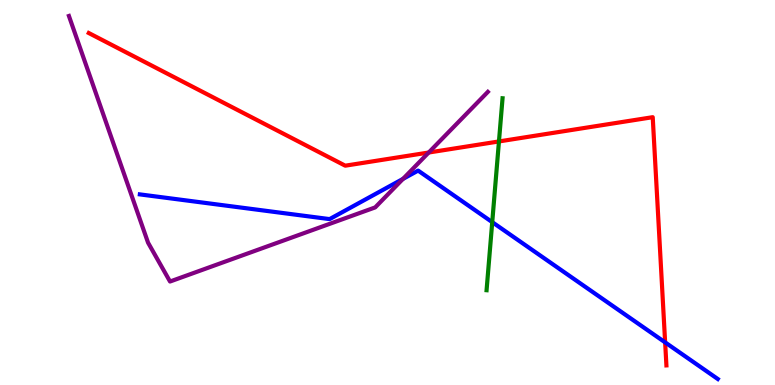[{'lines': ['blue', 'red'], 'intersections': [{'x': 8.58, 'y': 1.11}]}, {'lines': ['green', 'red'], 'intersections': [{'x': 6.44, 'y': 6.33}]}, {'lines': ['purple', 'red'], 'intersections': [{'x': 5.53, 'y': 6.04}]}, {'lines': ['blue', 'green'], 'intersections': [{'x': 6.35, 'y': 4.23}]}, {'lines': ['blue', 'purple'], 'intersections': [{'x': 5.2, 'y': 5.35}]}, {'lines': ['green', 'purple'], 'intersections': []}]